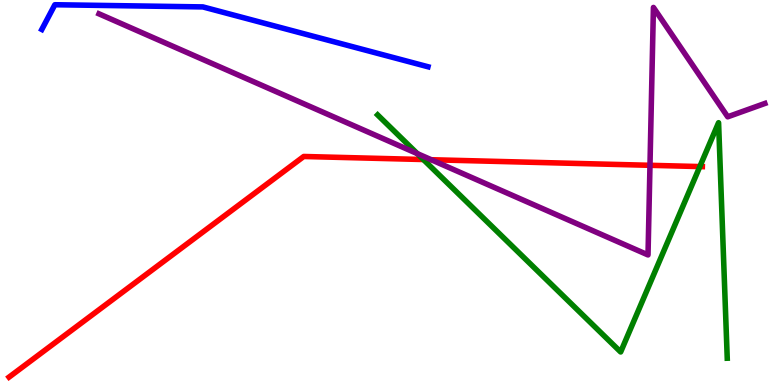[{'lines': ['blue', 'red'], 'intersections': []}, {'lines': ['green', 'red'], 'intersections': [{'x': 5.46, 'y': 5.86}, {'x': 9.03, 'y': 5.67}]}, {'lines': ['purple', 'red'], 'intersections': [{'x': 5.56, 'y': 5.85}, {'x': 8.39, 'y': 5.71}]}, {'lines': ['blue', 'green'], 'intersections': []}, {'lines': ['blue', 'purple'], 'intersections': []}, {'lines': ['green', 'purple'], 'intersections': [{'x': 5.38, 'y': 6.01}]}]